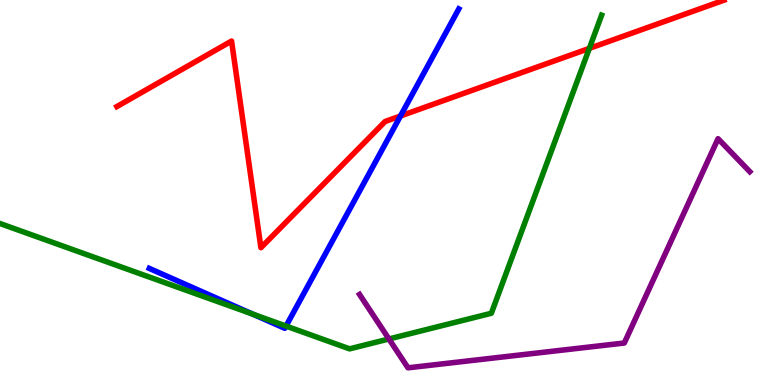[{'lines': ['blue', 'red'], 'intersections': [{'x': 5.17, 'y': 6.99}]}, {'lines': ['green', 'red'], 'intersections': [{'x': 7.6, 'y': 8.74}]}, {'lines': ['purple', 'red'], 'intersections': []}, {'lines': ['blue', 'green'], 'intersections': [{'x': 3.26, 'y': 1.84}, {'x': 3.69, 'y': 1.53}]}, {'lines': ['blue', 'purple'], 'intersections': []}, {'lines': ['green', 'purple'], 'intersections': [{'x': 5.02, 'y': 1.2}]}]